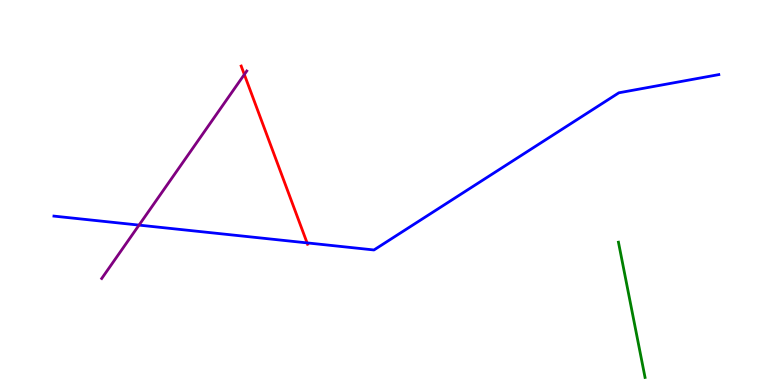[{'lines': ['blue', 'red'], 'intersections': [{'x': 3.96, 'y': 3.69}]}, {'lines': ['green', 'red'], 'intersections': []}, {'lines': ['purple', 'red'], 'intersections': [{'x': 3.15, 'y': 8.07}]}, {'lines': ['blue', 'green'], 'intersections': []}, {'lines': ['blue', 'purple'], 'intersections': [{'x': 1.79, 'y': 4.15}]}, {'lines': ['green', 'purple'], 'intersections': []}]